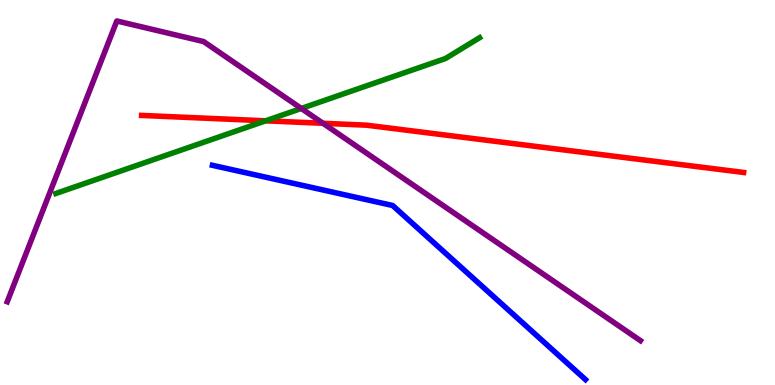[{'lines': ['blue', 'red'], 'intersections': []}, {'lines': ['green', 'red'], 'intersections': [{'x': 3.43, 'y': 6.86}]}, {'lines': ['purple', 'red'], 'intersections': [{'x': 4.17, 'y': 6.8}]}, {'lines': ['blue', 'green'], 'intersections': []}, {'lines': ['blue', 'purple'], 'intersections': []}, {'lines': ['green', 'purple'], 'intersections': [{'x': 3.89, 'y': 7.18}]}]